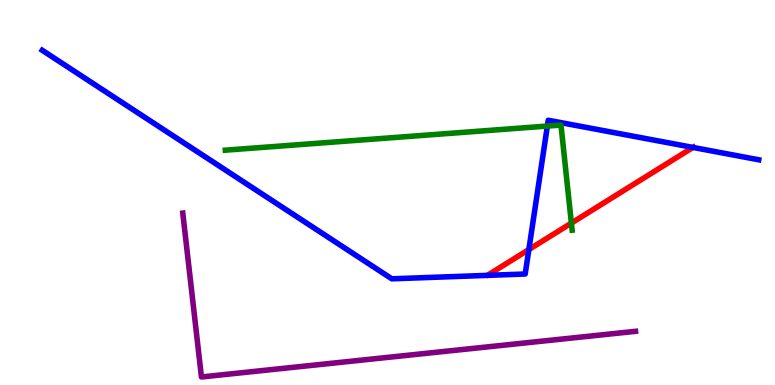[{'lines': ['blue', 'red'], 'intersections': [{'x': 6.82, 'y': 3.52}, {'x': 8.94, 'y': 6.17}]}, {'lines': ['green', 'red'], 'intersections': [{'x': 7.37, 'y': 4.21}]}, {'lines': ['purple', 'red'], 'intersections': []}, {'lines': ['blue', 'green'], 'intersections': [{'x': 7.06, 'y': 6.73}]}, {'lines': ['blue', 'purple'], 'intersections': []}, {'lines': ['green', 'purple'], 'intersections': []}]